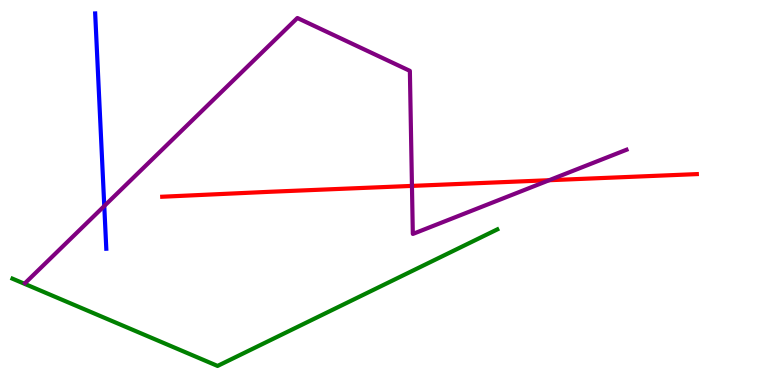[{'lines': ['blue', 'red'], 'intersections': []}, {'lines': ['green', 'red'], 'intersections': []}, {'lines': ['purple', 'red'], 'intersections': [{'x': 5.32, 'y': 5.17}, {'x': 7.09, 'y': 5.32}]}, {'lines': ['blue', 'green'], 'intersections': []}, {'lines': ['blue', 'purple'], 'intersections': [{'x': 1.35, 'y': 4.65}]}, {'lines': ['green', 'purple'], 'intersections': []}]